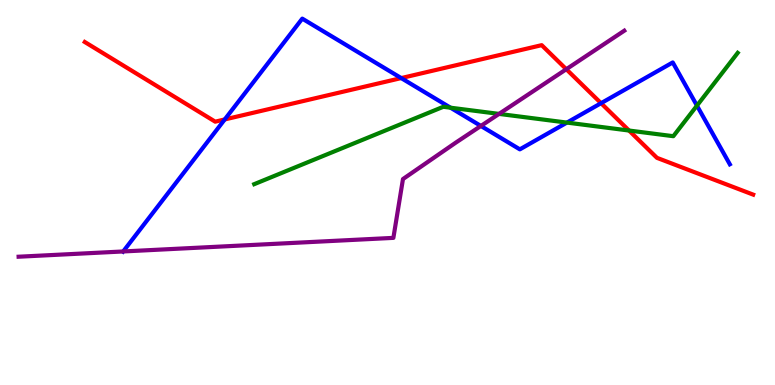[{'lines': ['blue', 'red'], 'intersections': [{'x': 2.9, 'y': 6.9}, {'x': 5.18, 'y': 7.97}, {'x': 7.76, 'y': 7.32}]}, {'lines': ['green', 'red'], 'intersections': [{'x': 8.12, 'y': 6.61}]}, {'lines': ['purple', 'red'], 'intersections': [{'x': 7.31, 'y': 8.2}]}, {'lines': ['blue', 'green'], 'intersections': [{'x': 5.81, 'y': 7.2}, {'x': 7.32, 'y': 6.82}, {'x': 8.99, 'y': 7.26}]}, {'lines': ['blue', 'purple'], 'intersections': [{'x': 1.59, 'y': 3.47}, {'x': 6.21, 'y': 6.73}]}, {'lines': ['green', 'purple'], 'intersections': [{'x': 6.44, 'y': 7.04}]}]